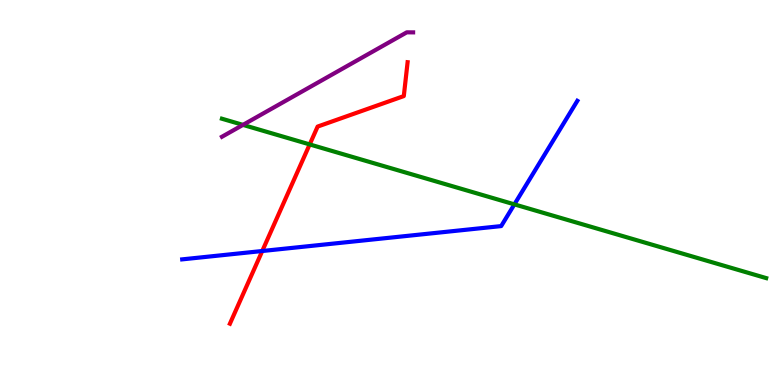[{'lines': ['blue', 'red'], 'intersections': [{'x': 3.38, 'y': 3.48}]}, {'lines': ['green', 'red'], 'intersections': [{'x': 4.0, 'y': 6.25}]}, {'lines': ['purple', 'red'], 'intersections': []}, {'lines': ['blue', 'green'], 'intersections': [{'x': 6.64, 'y': 4.69}]}, {'lines': ['blue', 'purple'], 'intersections': []}, {'lines': ['green', 'purple'], 'intersections': [{'x': 3.14, 'y': 6.76}]}]